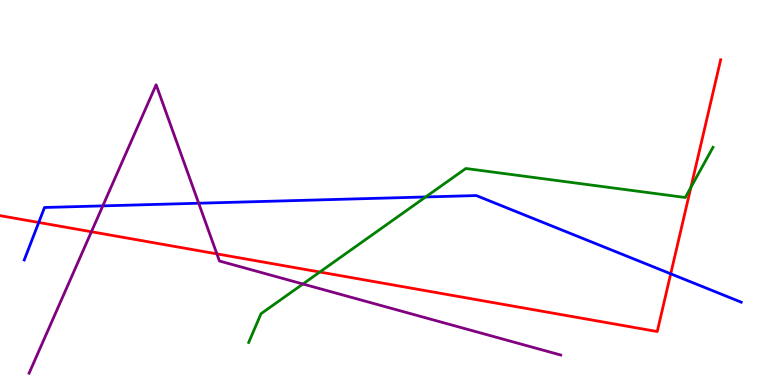[{'lines': ['blue', 'red'], 'intersections': [{'x': 0.5, 'y': 4.22}, {'x': 8.65, 'y': 2.89}]}, {'lines': ['green', 'red'], 'intersections': [{'x': 4.13, 'y': 2.93}, {'x': 8.91, 'y': 5.13}]}, {'lines': ['purple', 'red'], 'intersections': [{'x': 1.18, 'y': 3.98}, {'x': 2.8, 'y': 3.41}]}, {'lines': ['blue', 'green'], 'intersections': [{'x': 5.49, 'y': 4.88}]}, {'lines': ['blue', 'purple'], 'intersections': [{'x': 1.33, 'y': 4.65}, {'x': 2.56, 'y': 4.72}]}, {'lines': ['green', 'purple'], 'intersections': [{'x': 3.91, 'y': 2.62}]}]